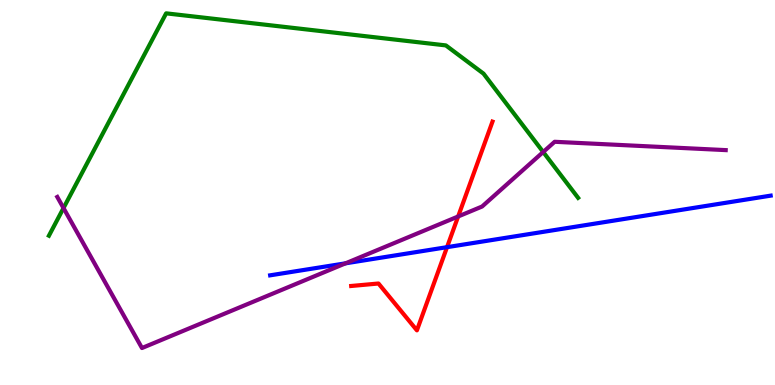[{'lines': ['blue', 'red'], 'intersections': [{'x': 5.77, 'y': 3.58}]}, {'lines': ['green', 'red'], 'intersections': []}, {'lines': ['purple', 'red'], 'intersections': [{'x': 5.91, 'y': 4.38}]}, {'lines': ['blue', 'green'], 'intersections': []}, {'lines': ['blue', 'purple'], 'intersections': [{'x': 4.46, 'y': 3.16}]}, {'lines': ['green', 'purple'], 'intersections': [{'x': 0.819, 'y': 4.6}, {'x': 7.01, 'y': 6.05}]}]